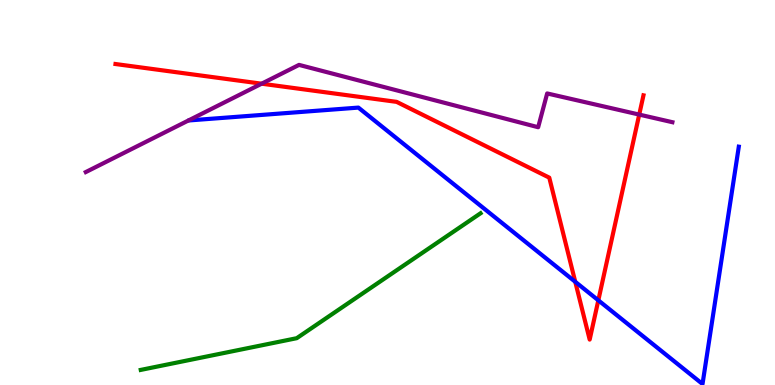[{'lines': ['blue', 'red'], 'intersections': [{'x': 7.42, 'y': 2.68}, {'x': 7.72, 'y': 2.2}]}, {'lines': ['green', 'red'], 'intersections': []}, {'lines': ['purple', 'red'], 'intersections': [{'x': 3.38, 'y': 7.83}, {'x': 8.25, 'y': 7.02}]}, {'lines': ['blue', 'green'], 'intersections': []}, {'lines': ['blue', 'purple'], 'intersections': []}, {'lines': ['green', 'purple'], 'intersections': []}]